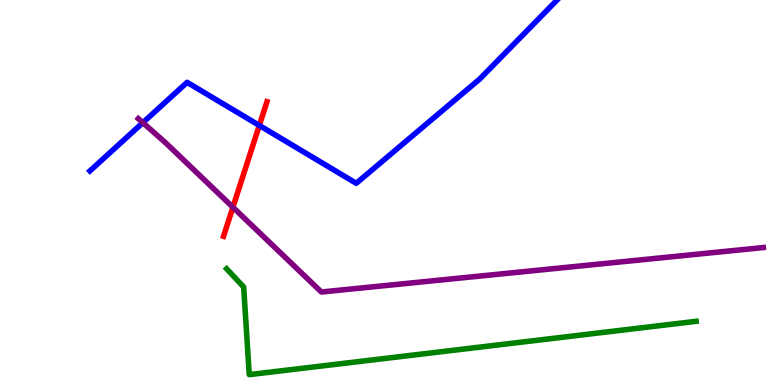[{'lines': ['blue', 'red'], 'intersections': [{'x': 3.35, 'y': 6.74}]}, {'lines': ['green', 'red'], 'intersections': []}, {'lines': ['purple', 'red'], 'intersections': [{'x': 3.01, 'y': 4.62}]}, {'lines': ['blue', 'green'], 'intersections': []}, {'lines': ['blue', 'purple'], 'intersections': [{'x': 1.84, 'y': 6.81}]}, {'lines': ['green', 'purple'], 'intersections': []}]